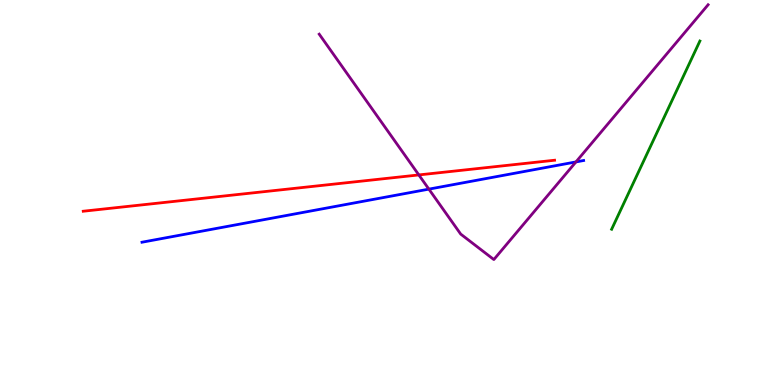[{'lines': ['blue', 'red'], 'intersections': []}, {'lines': ['green', 'red'], 'intersections': []}, {'lines': ['purple', 'red'], 'intersections': [{'x': 5.4, 'y': 5.46}]}, {'lines': ['blue', 'green'], 'intersections': []}, {'lines': ['blue', 'purple'], 'intersections': [{'x': 5.53, 'y': 5.09}, {'x': 7.43, 'y': 5.79}]}, {'lines': ['green', 'purple'], 'intersections': []}]